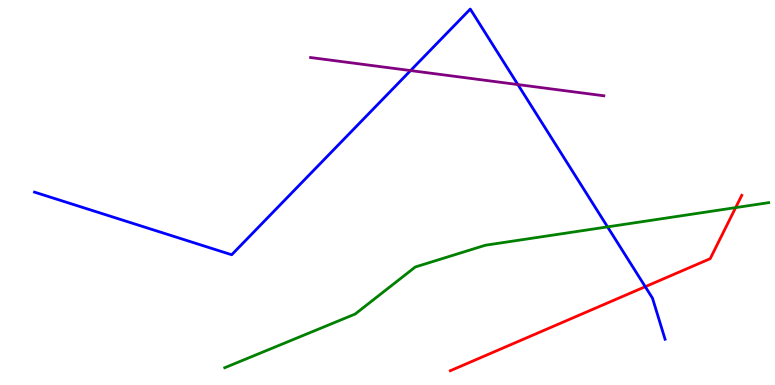[{'lines': ['blue', 'red'], 'intersections': [{'x': 8.33, 'y': 2.55}]}, {'lines': ['green', 'red'], 'intersections': [{'x': 9.49, 'y': 4.61}]}, {'lines': ['purple', 'red'], 'intersections': []}, {'lines': ['blue', 'green'], 'intersections': [{'x': 7.84, 'y': 4.11}]}, {'lines': ['blue', 'purple'], 'intersections': [{'x': 5.3, 'y': 8.17}, {'x': 6.68, 'y': 7.8}]}, {'lines': ['green', 'purple'], 'intersections': []}]